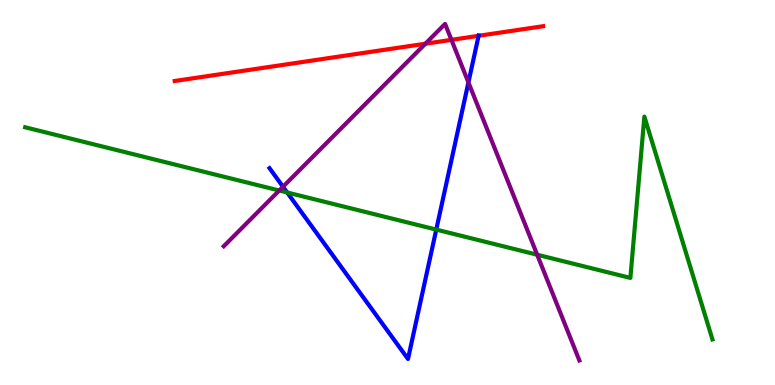[{'lines': ['blue', 'red'], 'intersections': [{'x': 6.18, 'y': 9.07}]}, {'lines': ['green', 'red'], 'intersections': []}, {'lines': ['purple', 'red'], 'intersections': [{'x': 5.49, 'y': 8.86}, {'x': 5.82, 'y': 8.97}]}, {'lines': ['blue', 'green'], 'intersections': [{'x': 3.71, 'y': 5.0}, {'x': 5.63, 'y': 4.04}]}, {'lines': ['blue', 'purple'], 'intersections': [{'x': 3.65, 'y': 5.15}, {'x': 6.04, 'y': 7.86}]}, {'lines': ['green', 'purple'], 'intersections': [{'x': 3.6, 'y': 5.05}, {'x': 6.93, 'y': 3.38}]}]